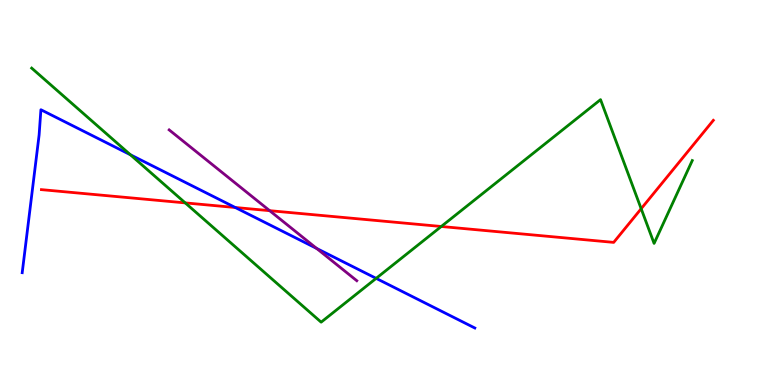[{'lines': ['blue', 'red'], 'intersections': [{'x': 3.04, 'y': 4.61}]}, {'lines': ['green', 'red'], 'intersections': [{'x': 2.39, 'y': 4.73}, {'x': 5.69, 'y': 4.12}, {'x': 8.27, 'y': 4.58}]}, {'lines': ['purple', 'red'], 'intersections': [{'x': 3.48, 'y': 4.53}]}, {'lines': ['blue', 'green'], 'intersections': [{'x': 1.68, 'y': 5.98}, {'x': 4.85, 'y': 2.77}]}, {'lines': ['blue', 'purple'], 'intersections': [{'x': 4.09, 'y': 3.55}]}, {'lines': ['green', 'purple'], 'intersections': []}]